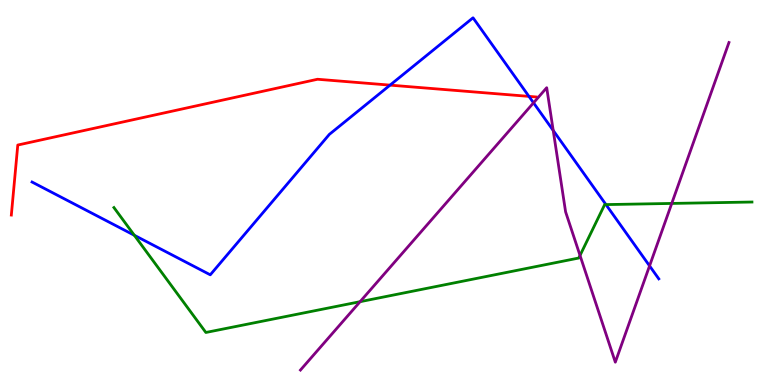[{'lines': ['blue', 'red'], 'intersections': [{'x': 5.03, 'y': 7.79}, {'x': 6.83, 'y': 7.5}]}, {'lines': ['green', 'red'], 'intersections': []}, {'lines': ['purple', 'red'], 'intersections': []}, {'lines': ['blue', 'green'], 'intersections': [{'x': 1.73, 'y': 3.89}, {'x': 7.82, 'y': 4.69}]}, {'lines': ['blue', 'purple'], 'intersections': [{'x': 6.88, 'y': 7.33}, {'x': 7.14, 'y': 6.61}, {'x': 8.38, 'y': 3.09}]}, {'lines': ['green', 'purple'], 'intersections': [{'x': 4.65, 'y': 2.16}, {'x': 7.48, 'y': 3.37}, {'x': 8.67, 'y': 4.72}]}]